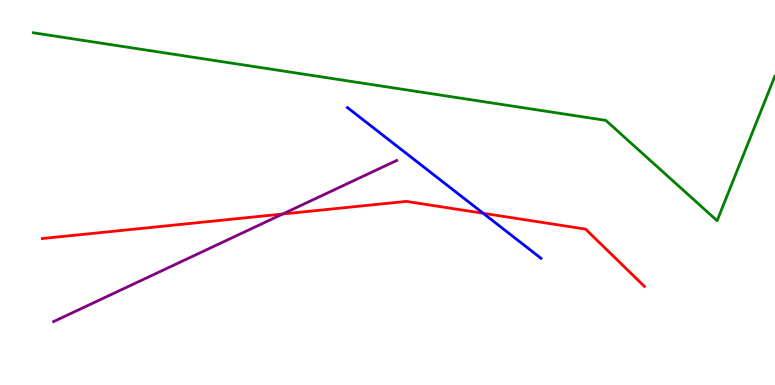[{'lines': ['blue', 'red'], 'intersections': [{'x': 6.23, 'y': 4.46}]}, {'lines': ['green', 'red'], 'intersections': []}, {'lines': ['purple', 'red'], 'intersections': [{'x': 3.65, 'y': 4.44}]}, {'lines': ['blue', 'green'], 'intersections': []}, {'lines': ['blue', 'purple'], 'intersections': []}, {'lines': ['green', 'purple'], 'intersections': []}]